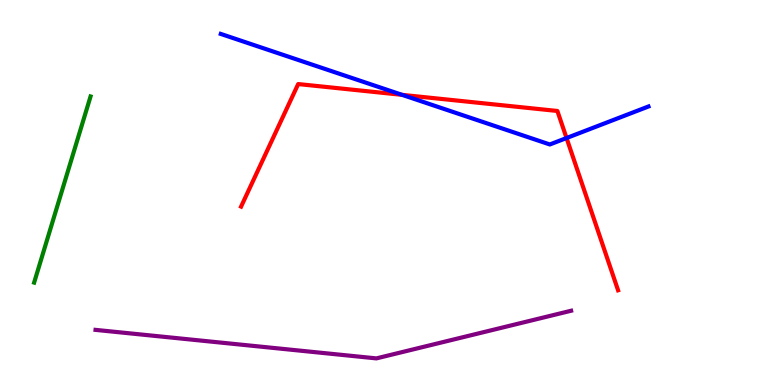[{'lines': ['blue', 'red'], 'intersections': [{'x': 5.19, 'y': 7.54}, {'x': 7.31, 'y': 6.41}]}, {'lines': ['green', 'red'], 'intersections': []}, {'lines': ['purple', 'red'], 'intersections': []}, {'lines': ['blue', 'green'], 'intersections': []}, {'lines': ['blue', 'purple'], 'intersections': []}, {'lines': ['green', 'purple'], 'intersections': []}]